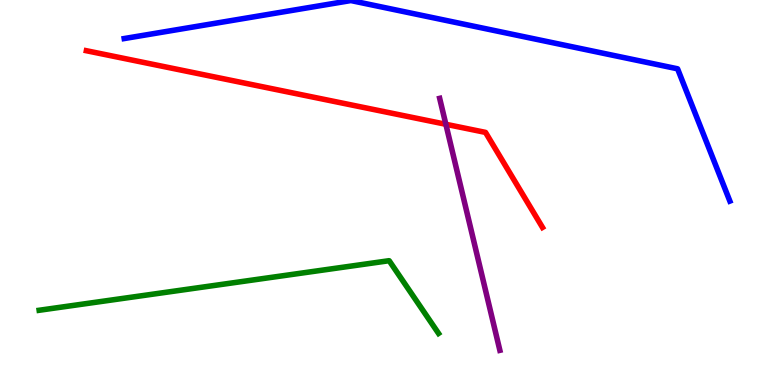[{'lines': ['blue', 'red'], 'intersections': []}, {'lines': ['green', 'red'], 'intersections': []}, {'lines': ['purple', 'red'], 'intersections': [{'x': 5.75, 'y': 6.77}]}, {'lines': ['blue', 'green'], 'intersections': []}, {'lines': ['blue', 'purple'], 'intersections': []}, {'lines': ['green', 'purple'], 'intersections': []}]